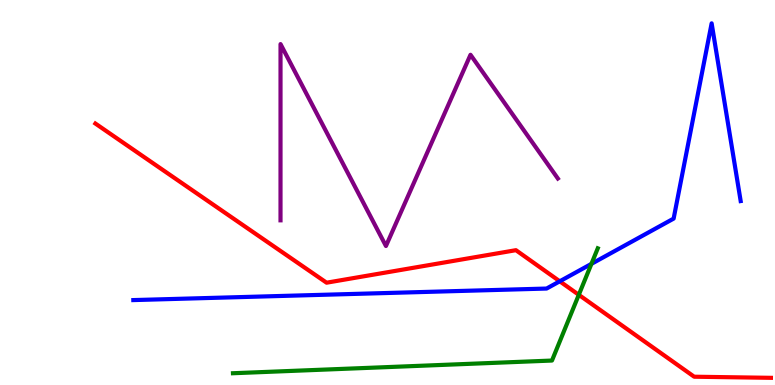[{'lines': ['blue', 'red'], 'intersections': [{'x': 7.22, 'y': 2.69}]}, {'lines': ['green', 'red'], 'intersections': [{'x': 7.47, 'y': 2.34}]}, {'lines': ['purple', 'red'], 'intersections': []}, {'lines': ['blue', 'green'], 'intersections': [{'x': 7.63, 'y': 3.15}]}, {'lines': ['blue', 'purple'], 'intersections': []}, {'lines': ['green', 'purple'], 'intersections': []}]